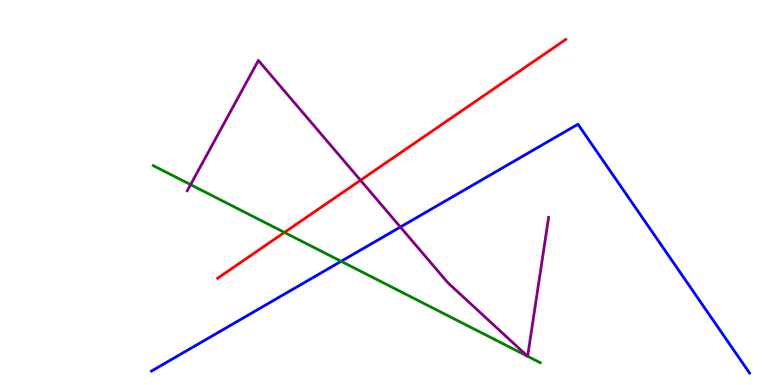[{'lines': ['blue', 'red'], 'intersections': []}, {'lines': ['green', 'red'], 'intersections': [{'x': 3.67, 'y': 3.96}]}, {'lines': ['purple', 'red'], 'intersections': [{'x': 4.65, 'y': 5.32}]}, {'lines': ['blue', 'green'], 'intersections': [{'x': 4.4, 'y': 3.21}]}, {'lines': ['blue', 'purple'], 'intersections': [{'x': 5.17, 'y': 4.1}]}, {'lines': ['green', 'purple'], 'intersections': [{'x': 2.46, 'y': 5.2}, {'x': 6.81, 'y': 0.747}, {'x': 6.81, 'y': 0.746}]}]